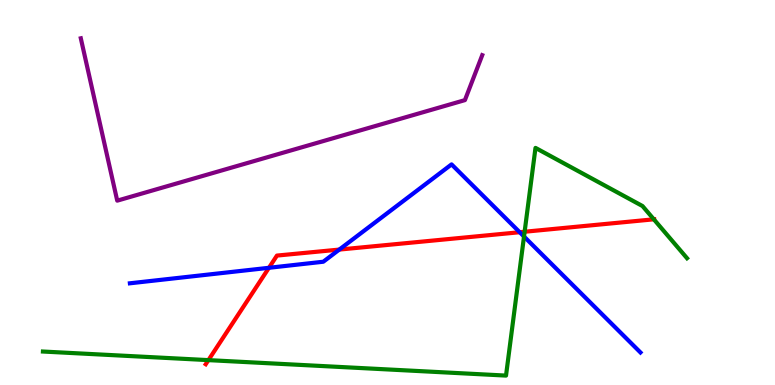[{'lines': ['blue', 'red'], 'intersections': [{'x': 3.47, 'y': 3.04}, {'x': 4.38, 'y': 3.52}, {'x': 6.71, 'y': 3.97}]}, {'lines': ['green', 'red'], 'intersections': [{'x': 2.69, 'y': 0.646}, {'x': 6.77, 'y': 3.98}, {'x': 8.44, 'y': 4.3}]}, {'lines': ['purple', 'red'], 'intersections': []}, {'lines': ['blue', 'green'], 'intersections': [{'x': 6.76, 'y': 3.86}]}, {'lines': ['blue', 'purple'], 'intersections': []}, {'lines': ['green', 'purple'], 'intersections': []}]